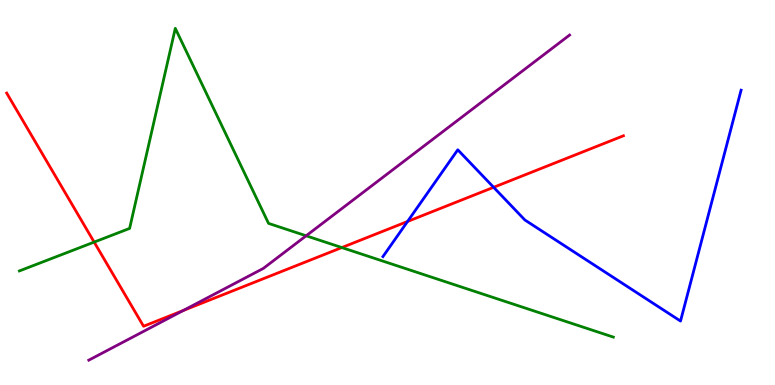[{'lines': ['blue', 'red'], 'intersections': [{'x': 5.26, 'y': 4.25}, {'x': 6.37, 'y': 5.14}]}, {'lines': ['green', 'red'], 'intersections': [{'x': 1.21, 'y': 3.71}, {'x': 4.41, 'y': 3.57}]}, {'lines': ['purple', 'red'], 'intersections': [{'x': 2.37, 'y': 1.94}]}, {'lines': ['blue', 'green'], 'intersections': []}, {'lines': ['blue', 'purple'], 'intersections': []}, {'lines': ['green', 'purple'], 'intersections': [{'x': 3.95, 'y': 3.88}]}]